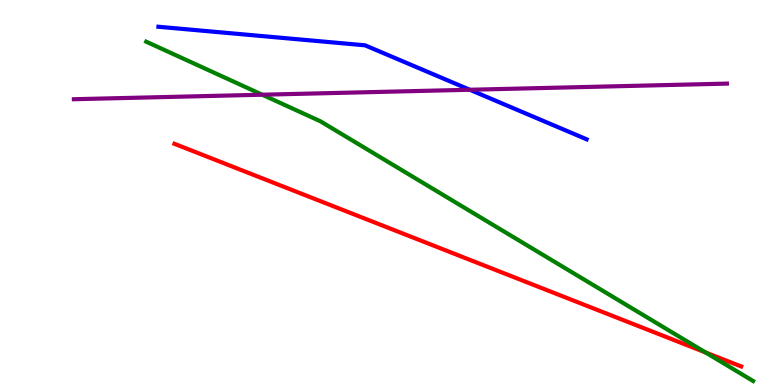[{'lines': ['blue', 'red'], 'intersections': []}, {'lines': ['green', 'red'], 'intersections': [{'x': 9.1, 'y': 0.846}]}, {'lines': ['purple', 'red'], 'intersections': []}, {'lines': ['blue', 'green'], 'intersections': []}, {'lines': ['blue', 'purple'], 'intersections': [{'x': 6.06, 'y': 7.67}]}, {'lines': ['green', 'purple'], 'intersections': [{'x': 3.38, 'y': 7.54}]}]